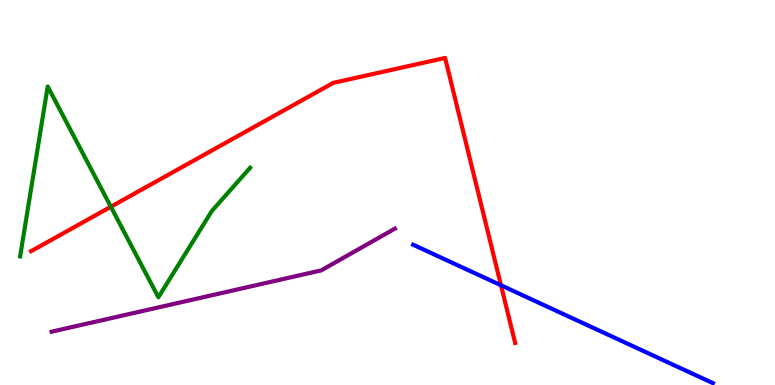[{'lines': ['blue', 'red'], 'intersections': [{'x': 6.46, 'y': 2.59}]}, {'lines': ['green', 'red'], 'intersections': [{'x': 1.43, 'y': 4.63}]}, {'lines': ['purple', 'red'], 'intersections': []}, {'lines': ['blue', 'green'], 'intersections': []}, {'lines': ['blue', 'purple'], 'intersections': []}, {'lines': ['green', 'purple'], 'intersections': []}]